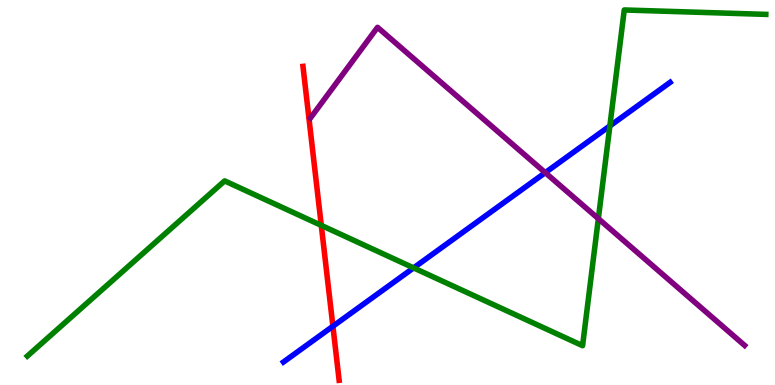[{'lines': ['blue', 'red'], 'intersections': [{'x': 4.3, 'y': 1.53}]}, {'lines': ['green', 'red'], 'intersections': [{'x': 4.15, 'y': 4.15}]}, {'lines': ['purple', 'red'], 'intersections': []}, {'lines': ['blue', 'green'], 'intersections': [{'x': 5.34, 'y': 3.04}, {'x': 7.87, 'y': 6.73}]}, {'lines': ['blue', 'purple'], 'intersections': [{'x': 7.04, 'y': 5.52}]}, {'lines': ['green', 'purple'], 'intersections': [{'x': 7.72, 'y': 4.32}]}]